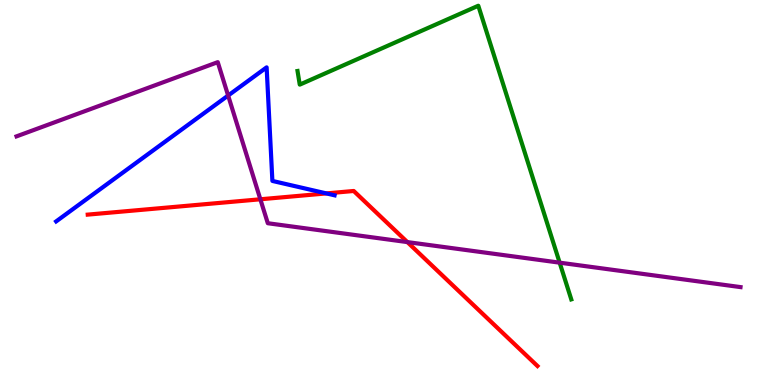[{'lines': ['blue', 'red'], 'intersections': [{'x': 4.21, 'y': 4.98}]}, {'lines': ['green', 'red'], 'intersections': []}, {'lines': ['purple', 'red'], 'intersections': [{'x': 3.36, 'y': 4.82}, {'x': 5.26, 'y': 3.71}]}, {'lines': ['blue', 'green'], 'intersections': []}, {'lines': ['blue', 'purple'], 'intersections': [{'x': 2.94, 'y': 7.52}]}, {'lines': ['green', 'purple'], 'intersections': [{'x': 7.22, 'y': 3.18}]}]